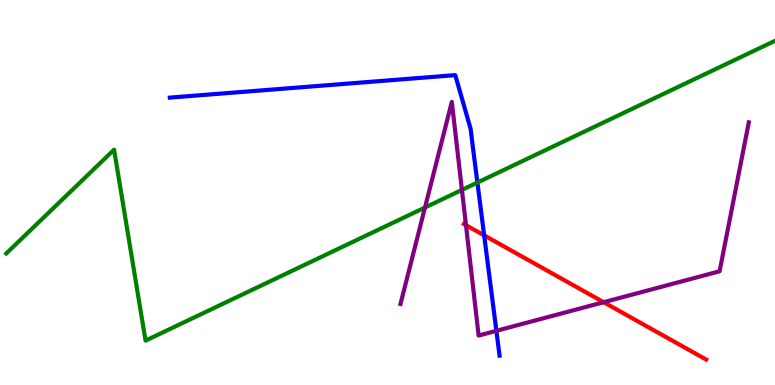[{'lines': ['blue', 'red'], 'intersections': [{'x': 6.25, 'y': 3.89}]}, {'lines': ['green', 'red'], 'intersections': []}, {'lines': ['purple', 'red'], 'intersections': [{'x': 6.01, 'y': 4.15}, {'x': 7.79, 'y': 2.15}]}, {'lines': ['blue', 'green'], 'intersections': [{'x': 6.16, 'y': 5.26}]}, {'lines': ['blue', 'purple'], 'intersections': [{'x': 6.4, 'y': 1.41}]}, {'lines': ['green', 'purple'], 'intersections': [{'x': 5.48, 'y': 4.61}, {'x': 5.96, 'y': 5.07}]}]